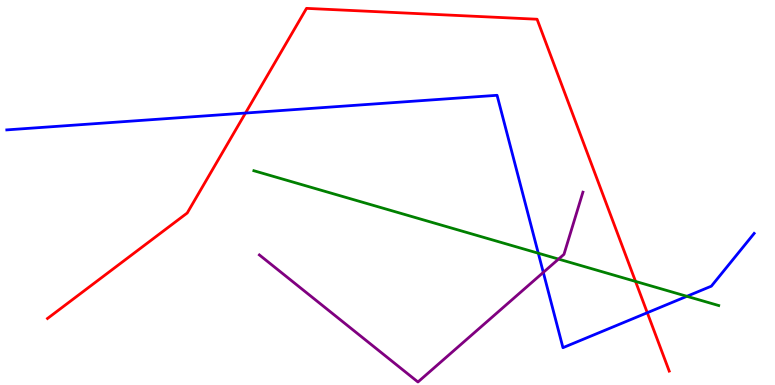[{'lines': ['blue', 'red'], 'intersections': [{'x': 3.17, 'y': 7.06}, {'x': 8.35, 'y': 1.88}]}, {'lines': ['green', 'red'], 'intersections': [{'x': 8.2, 'y': 2.69}]}, {'lines': ['purple', 'red'], 'intersections': []}, {'lines': ['blue', 'green'], 'intersections': [{'x': 6.95, 'y': 3.42}, {'x': 8.86, 'y': 2.3}]}, {'lines': ['blue', 'purple'], 'intersections': [{'x': 7.01, 'y': 2.92}]}, {'lines': ['green', 'purple'], 'intersections': [{'x': 7.21, 'y': 3.27}]}]